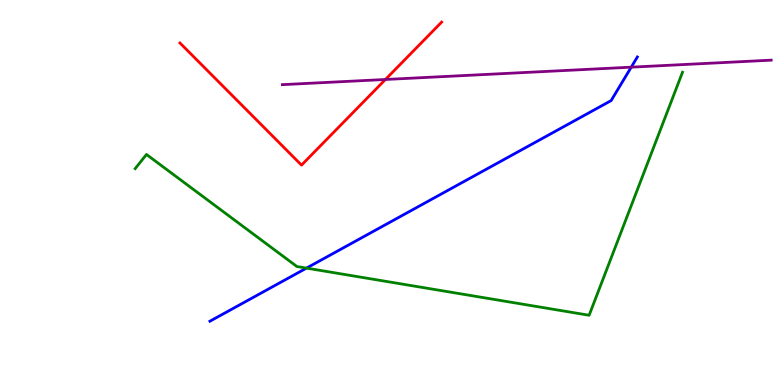[{'lines': ['blue', 'red'], 'intersections': []}, {'lines': ['green', 'red'], 'intersections': []}, {'lines': ['purple', 'red'], 'intersections': [{'x': 4.97, 'y': 7.94}]}, {'lines': ['blue', 'green'], 'intersections': [{'x': 3.95, 'y': 3.04}]}, {'lines': ['blue', 'purple'], 'intersections': [{'x': 8.14, 'y': 8.26}]}, {'lines': ['green', 'purple'], 'intersections': []}]